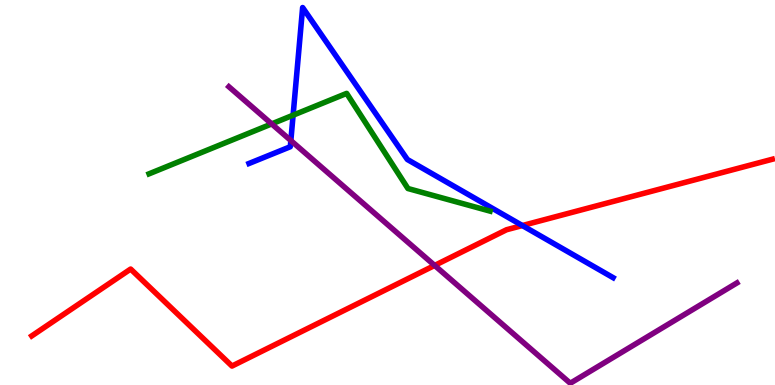[{'lines': ['blue', 'red'], 'intersections': [{'x': 6.74, 'y': 4.14}]}, {'lines': ['green', 'red'], 'intersections': []}, {'lines': ['purple', 'red'], 'intersections': [{'x': 5.61, 'y': 3.11}]}, {'lines': ['blue', 'green'], 'intersections': [{'x': 3.78, 'y': 7.01}]}, {'lines': ['blue', 'purple'], 'intersections': [{'x': 3.75, 'y': 6.35}]}, {'lines': ['green', 'purple'], 'intersections': [{'x': 3.51, 'y': 6.78}]}]